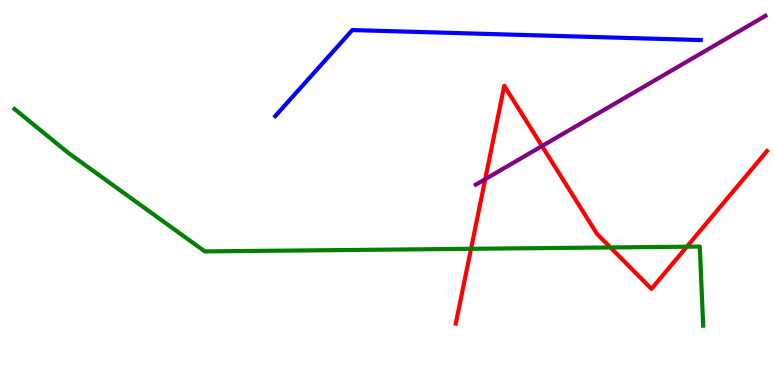[{'lines': ['blue', 'red'], 'intersections': []}, {'lines': ['green', 'red'], 'intersections': [{'x': 6.08, 'y': 3.54}, {'x': 7.88, 'y': 3.57}, {'x': 8.86, 'y': 3.59}]}, {'lines': ['purple', 'red'], 'intersections': [{'x': 6.26, 'y': 5.35}, {'x': 6.99, 'y': 6.21}]}, {'lines': ['blue', 'green'], 'intersections': []}, {'lines': ['blue', 'purple'], 'intersections': []}, {'lines': ['green', 'purple'], 'intersections': []}]